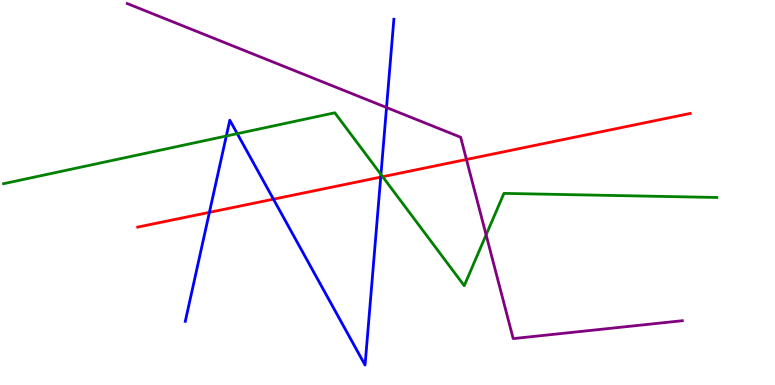[{'lines': ['blue', 'red'], 'intersections': [{'x': 2.7, 'y': 4.48}, {'x': 3.53, 'y': 4.83}, {'x': 4.91, 'y': 5.4}]}, {'lines': ['green', 'red'], 'intersections': [{'x': 4.94, 'y': 5.41}]}, {'lines': ['purple', 'red'], 'intersections': [{'x': 6.02, 'y': 5.86}]}, {'lines': ['blue', 'green'], 'intersections': [{'x': 2.92, 'y': 6.47}, {'x': 3.06, 'y': 6.53}, {'x': 4.92, 'y': 5.47}]}, {'lines': ['blue', 'purple'], 'intersections': [{'x': 4.99, 'y': 7.21}]}, {'lines': ['green', 'purple'], 'intersections': [{'x': 6.27, 'y': 3.9}]}]